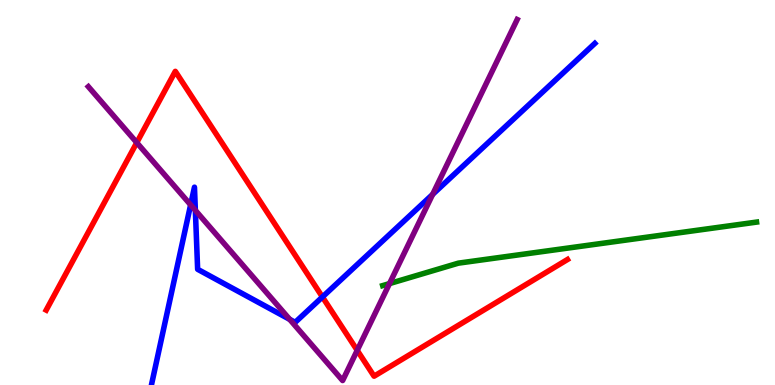[{'lines': ['blue', 'red'], 'intersections': [{'x': 4.16, 'y': 2.29}]}, {'lines': ['green', 'red'], 'intersections': []}, {'lines': ['purple', 'red'], 'intersections': [{'x': 1.76, 'y': 6.3}, {'x': 4.61, 'y': 0.9}]}, {'lines': ['blue', 'green'], 'intersections': []}, {'lines': ['blue', 'purple'], 'intersections': [{'x': 2.46, 'y': 4.68}, {'x': 2.52, 'y': 4.54}, {'x': 3.74, 'y': 1.71}, {'x': 5.58, 'y': 4.95}]}, {'lines': ['green', 'purple'], 'intersections': [{'x': 5.03, 'y': 2.63}]}]